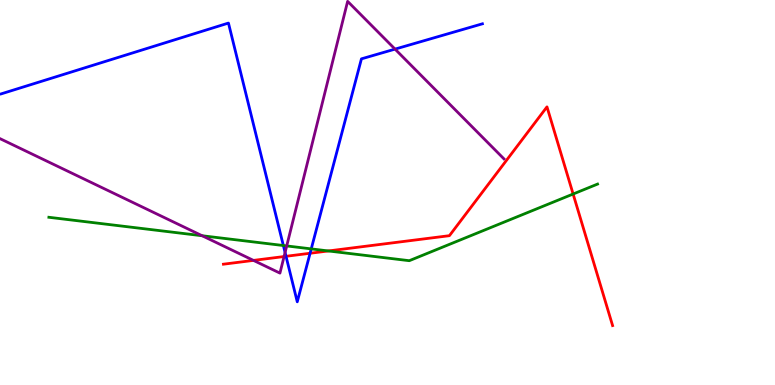[{'lines': ['blue', 'red'], 'intersections': [{'x': 3.69, 'y': 3.34}, {'x': 4.0, 'y': 3.42}]}, {'lines': ['green', 'red'], 'intersections': [{'x': 4.24, 'y': 3.48}, {'x': 7.4, 'y': 4.96}]}, {'lines': ['purple', 'red'], 'intersections': [{'x': 3.27, 'y': 3.24}, {'x': 3.67, 'y': 3.34}]}, {'lines': ['blue', 'green'], 'intersections': [{'x': 3.66, 'y': 3.62}, {'x': 4.02, 'y': 3.54}]}, {'lines': ['blue', 'purple'], 'intersections': [{'x': 3.68, 'y': 3.44}, {'x': 5.1, 'y': 8.72}]}, {'lines': ['green', 'purple'], 'intersections': [{'x': 2.61, 'y': 3.88}, {'x': 3.7, 'y': 3.61}]}]